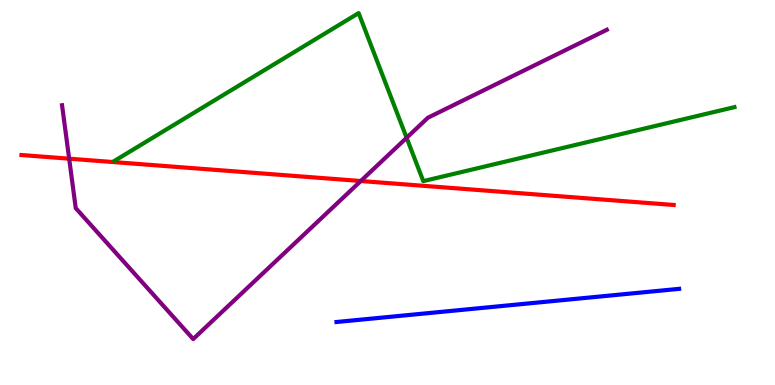[{'lines': ['blue', 'red'], 'intersections': []}, {'lines': ['green', 'red'], 'intersections': []}, {'lines': ['purple', 'red'], 'intersections': [{'x': 0.892, 'y': 5.88}, {'x': 4.66, 'y': 5.3}]}, {'lines': ['blue', 'green'], 'intersections': []}, {'lines': ['blue', 'purple'], 'intersections': []}, {'lines': ['green', 'purple'], 'intersections': [{'x': 5.25, 'y': 6.42}]}]